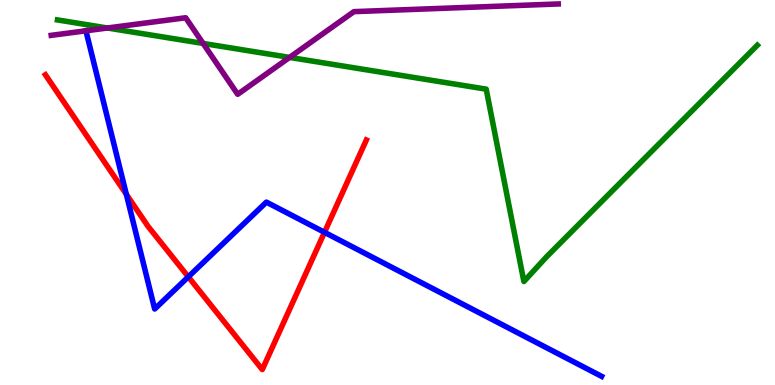[{'lines': ['blue', 'red'], 'intersections': [{'x': 1.63, 'y': 4.95}, {'x': 2.43, 'y': 2.81}, {'x': 4.19, 'y': 3.97}]}, {'lines': ['green', 'red'], 'intersections': []}, {'lines': ['purple', 'red'], 'intersections': []}, {'lines': ['blue', 'green'], 'intersections': []}, {'lines': ['blue', 'purple'], 'intersections': [{'x': 1.11, 'y': 9.2}]}, {'lines': ['green', 'purple'], 'intersections': [{'x': 1.39, 'y': 9.27}, {'x': 2.62, 'y': 8.87}, {'x': 3.74, 'y': 8.51}]}]